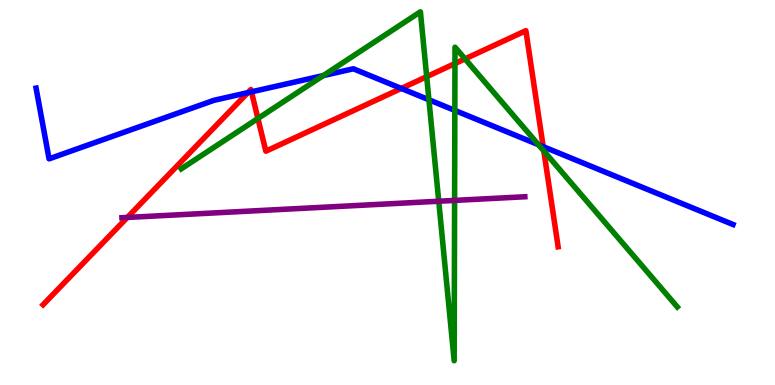[{'lines': ['blue', 'red'], 'intersections': [{'x': 3.2, 'y': 7.59}, {'x': 3.24, 'y': 7.61}, {'x': 5.18, 'y': 7.7}, {'x': 7.01, 'y': 6.19}]}, {'lines': ['green', 'red'], 'intersections': [{'x': 3.33, 'y': 6.92}, {'x': 5.51, 'y': 8.01}, {'x': 5.87, 'y': 8.35}, {'x': 6.0, 'y': 8.47}, {'x': 7.02, 'y': 6.08}]}, {'lines': ['purple', 'red'], 'intersections': [{'x': 1.64, 'y': 4.35}]}, {'lines': ['blue', 'green'], 'intersections': [{'x': 4.17, 'y': 8.04}, {'x': 5.53, 'y': 7.41}, {'x': 5.87, 'y': 7.13}, {'x': 6.95, 'y': 6.24}]}, {'lines': ['blue', 'purple'], 'intersections': []}, {'lines': ['green', 'purple'], 'intersections': [{'x': 5.66, 'y': 4.77}, {'x': 5.87, 'y': 4.79}]}]